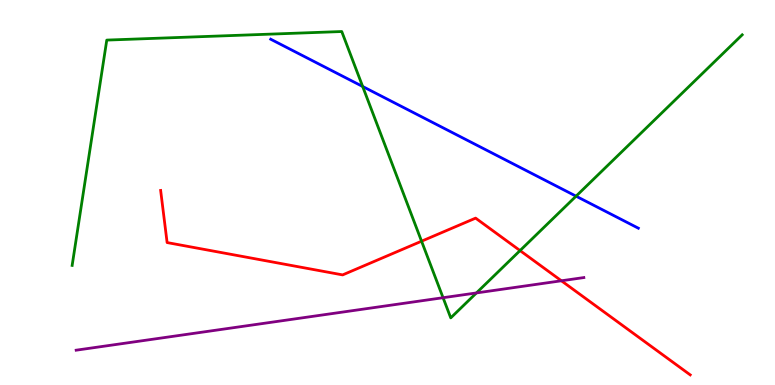[{'lines': ['blue', 'red'], 'intersections': []}, {'lines': ['green', 'red'], 'intersections': [{'x': 5.44, 'y': 3.73}, {'x': 6.71, 'y': 3.49}]}, {'lines': ['purple', 'red'], 'intersections': [{'x': 7.24, 'y': 2.71}]}, {'lines': ['blue', 'green'], 'intersections': [{'x': 4.68, 'y': 7.75}, {'x': 7.43, 'y': 4.9}]}, {'lines': ['blue', 'purple'], 'intersections': []}, {'lines': ['green', 'purple'], 'intersections': [{'x': 5.72, 'y': 2.27}, {'x': 6.15, 'y': 2.39}]}]